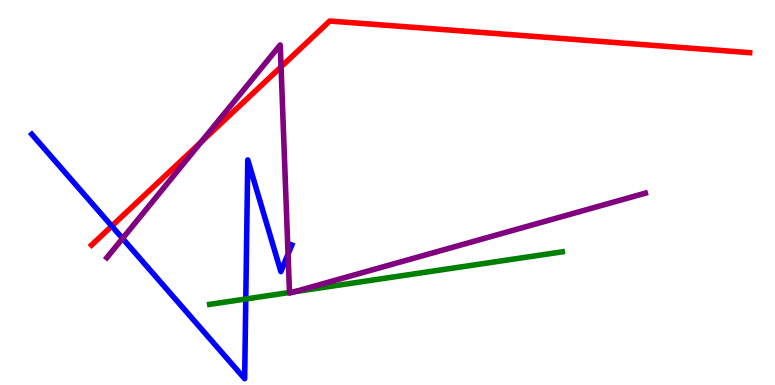[{'lines': ['blue', 'red'], 'intersections': [{'x': 1.44, 'y': 4.13}]}, {'lines': ['green', 'red'], 'intersections': []}, {'lines': ['purple', 'red'], 'intersections': [{'x': 2.59, 'y': 6.31}, {'x': 3.63, 'y': 8.26}]}, {'lines': ['blue', 'green'], 'intersections': [{'x': 3.17, 'y': 2.23}]}, {'lines': ['blue', 'purple'], 'intersections': [{'x': 1.58, 'y': 3.81}, {'x': 3.72, 'y': 3.4}]}, {'lines': ['green', 'purple'], 'intersections': [{'x': 3.74, 'y': 2.4}, {'x': 3.8, 'y': 2.42}]}]